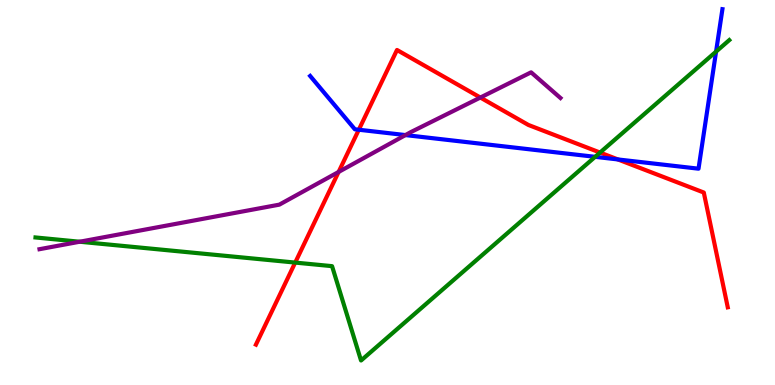[{'lines': ['blue', 'red'], 'intersections': [{'x': 4.63, 'y': 6.63}, {'x': 7.97, 'y': 5.86}]}, {'lines': ['green', 'red'], 'intersections': [{'x': 3.81, 'y': 3.18}, {'x': 7.74, 'y': 6.04}]}, {'lines': ['purple', 'red'], 'intersections': [{'x': 4.37, 'y': 5.53}, {'x': 6.2, 'y': 7.47}]}, {'lines': ['blue', 'green'], 'intersections': [{'x': 7.68, 'y': 5.93}, {'x': 9.24, 'y': 8.66}]}, {'lines': ['blue', 'purple'], 'intersections': [{'x': 5.23, 'y': 6.49}]}, {'lines': ['green', 'purple'], 'intersections': [{'x': 1.03, 'y': 3.72}]}]